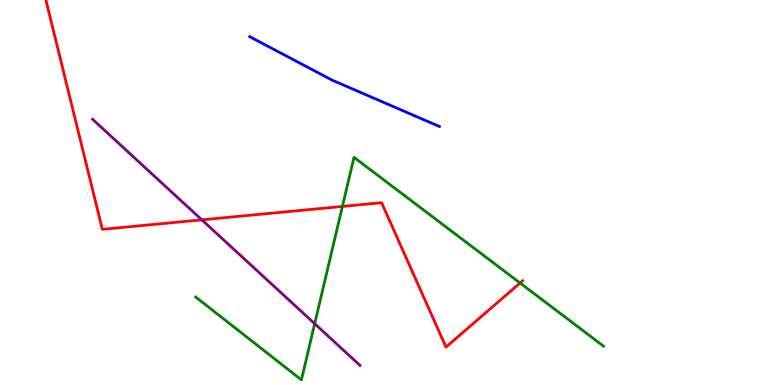[{'lines': ['blue', 'red'], 'intersections': []}, {'lines': ['green', 'red'], 'intersections': [{'x': 4.42, 'y': 4.64}, {'x': 6.71, 'y': 2.65}]}, {'lines': ['purple', 'red'], 'intersections': [{'x': 2.6, 'y': 4.29}]}, {'lines': ['blue', 'green'], 'intersections': []}, {'lines': ['blue', 'purple'], 'intersections': []}, {'lines': ['green', 'purple'], 'intersections': [{'x': 4.06, 'y': 1.59}]}]